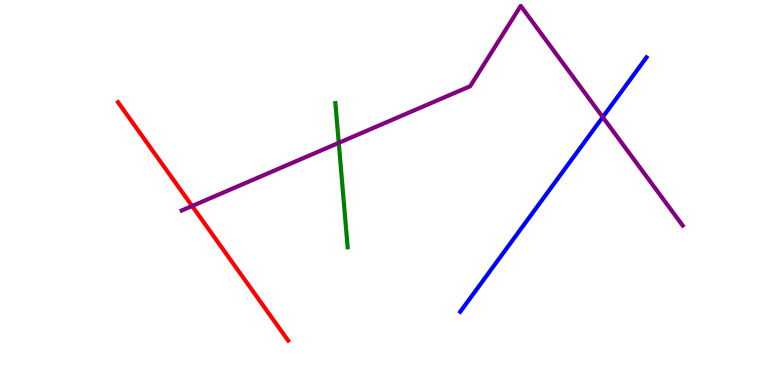[{'lines': ['blue', 'red'], 'intersections': []}, {'lines': ['green', 'red'], 'intersections': []}, {'lines': ['purple', 'red'], 'intersections': [{'x': 2.48, 'y': 4.65}]}, {'lines': ['blue', 'green'], 'intersections': []}, {'lines': ['blue', 'purple'], 'intersections': [{'x': 7.78, 'y': 6.96}]}, {'lines': ['green', 'purple'], 'intersections': [{'x': 4.37, 'y': 6.29}]}]